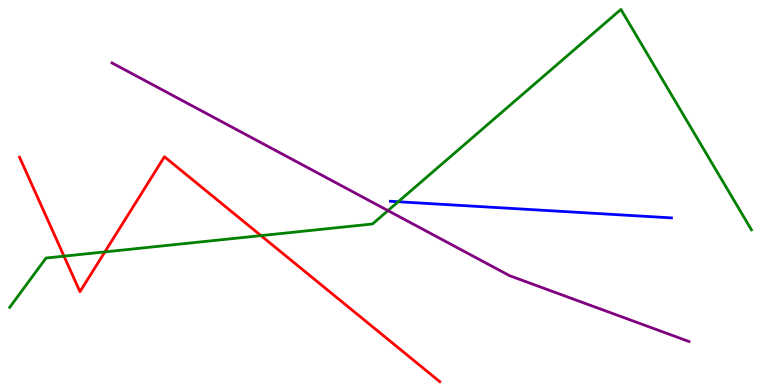[{'lines': ['blue', 'red'], 'intersections': []}, {'lines': ['green', 'red'], 'intersections': [{'x': 0.826, 'y': 3.35}, {'x': 1.35, 'y': 3.46}, {'x': 3.37, 'y': 3.88}]}, {'lines': ['purple', 'red'], 'intersections': []}, {'lines': ['blue', 'green'], 'intersections': [{'x': 5.14, 'y': 4.76}]}, {'lines': ['blue', 'purple'], 'intersections': []}, {'lines': ['green', 'purple'], 'intersections': [{'x': 5.01, 'y': 4.53}]}]